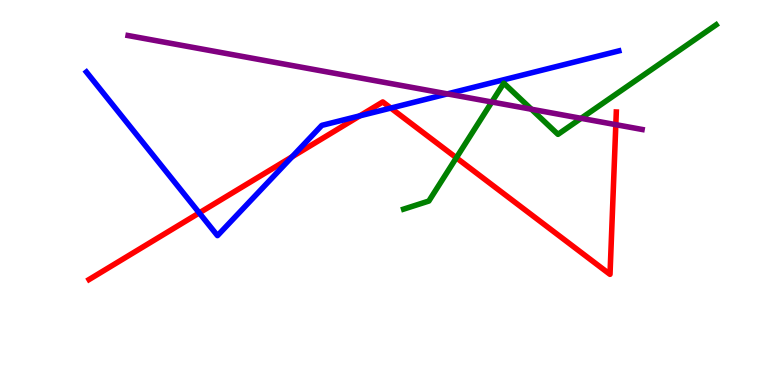[{'lines': ['blue', 'red'], 'intersections': [{'x': 2.57, 'y': 4.47}, {'x': 3.77, 'y': 5.93}, {'x': 4.64, 'y': 6.99}, {'x': 5.04, 'y': 7.19}]}, {'lines': ['green', 'red'], 'intersections': [{'x': 5.89, 'y': 5.9}]}, {'lines': ['purple', 'red'], 'intersections': [{'x': 7.95, 'y': 6.76}]}, {'lines': ['blue', 'green'], 'intersections': []}, {'lines': ['blue', 'purple'], 'intersections': [{'x': 5.77, 'y': 7.56}]}, {'lines': ['green', 'purple'], 'intersections': [{'x': 6.35, 'y': 7.35}, {'x': 6.86, 'y': 7.16}, {'x': 7.5, 'y': 6.93}]}]